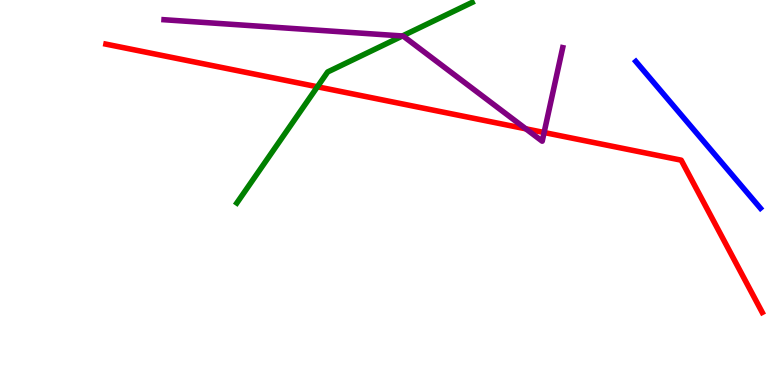[{'lines': ['blue', 'red'], 'intersections': []}, {'lines': ['green', 'red'], 'intersections': [{'x': 4.1, 'y': 7.75}]}, {'lines': ['purple', 'red'], 'intersections': [{'x': 6.79, 'y': 6.65}, {'x': 7.02, 'y': 6.56}]}, {'lines': ['blue', 'green'], 'intersections': []}, {'lines': ['blue', 'purple'], 'intersections': []}, {'lines': ['green', 'purple'], 'intersections': [{'x': 5.19, 'y': 9.07}]}]